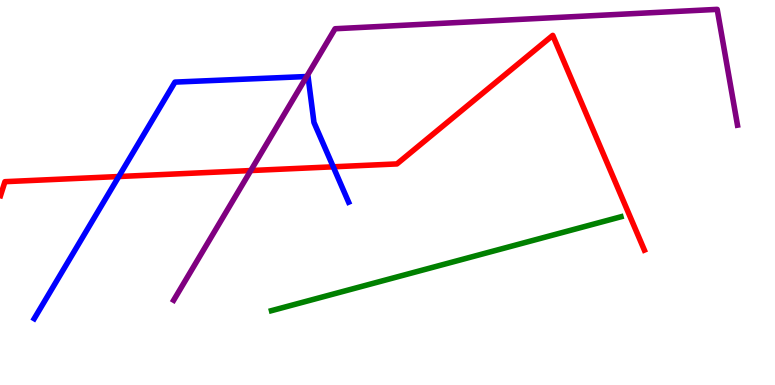[{'lines': ['blue', 'red'], 'intersections': [{'x': 1.53, 'y': 5.41}, {'x': 4.3, 'y': 5.67}]}, {'lines': ['green', 'red'], 'intersections': []}, {'lines': ['purple', 'red'], 'intersections': [{'x': 3.24, 'y': 5.57}]}, {'lines': ['blue', 'green'], 'intersections': []}, {'lines': ['blue', 'purple'], 'intersections': [{'x': 3.96, 'y': 8.01}]}, {'lines': ['green', 'purple'], 'intersections': []}]